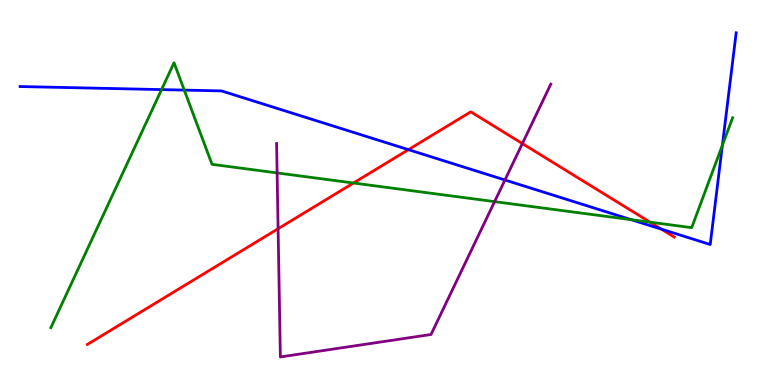[{'lines': ['blue', 'red'], 'intersections': [{'x': 5.27, 'y': 6.11}, {'x': 8.53, 'y': 4.05}]}, {'lines': ['green', 'red'], 'intersections': [{'x': 4.56, 'y': 5.25}, {'x': 8.39, 'y': 4.23}]}, {'lines': ['purple', 'red'], 'intersections': [{'x': 3.59, 'y': 4.06}, {'x': 6.74, 'y': 6.27}]}, {'lines': ['blue', 'green'], 'intersections': [{'x': 2.08, 'y': 7.67}, {'x': 2.38, 'y': 7.66}, {'x': 8.14, 'y': 4.29}, {'x': 9.32, 'y': 6.23}]}, {'lines': ['blue', 'purple'], 'intersections': [{'x': 6.52, 'y': 5.33}]}, {'lines': ['green', 'purple'], 'intersections': [{'x': 3.58, 'y': 5.51}, {'x': 6.38, 'y': 4.76}]}]